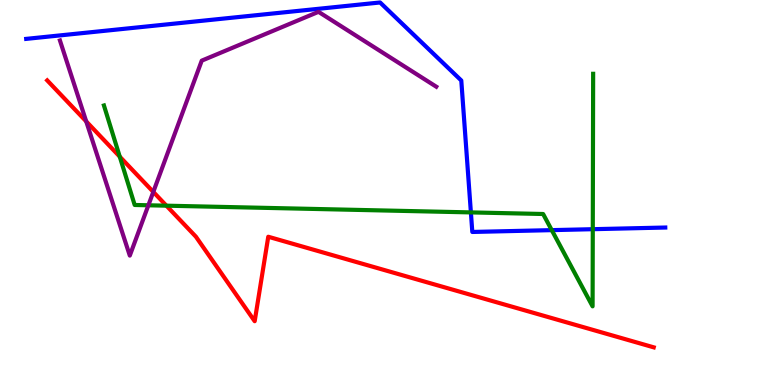[{'lines': ['blue', 'red'], 'intersections': []}, {'lines': ['green', 'red'], 'intersections': [{'x': 1.55, 'y': 5.93}, {'x': 2.15, 'y': 4.66}]}, {'lines': ['purple', 'red'], 'intersections': [{'x': 1.11, 'y': 6.85}, {'x': 1.98, 'y': 5.02}]}, {'lines': ['blue', 'green'], 'intersections': [{'x': 6.08, 'y': 4.48}, {'x': 7.12, 'y': 4.02}, {'x': 7.65, 'y': 4.05}]}, {'lines': ['blue', 'purple'], 'intersections': []}, {'lines': ['green', 'purple'], 'intersections': [{'x': 1.91, 'y': 4.67}]}]